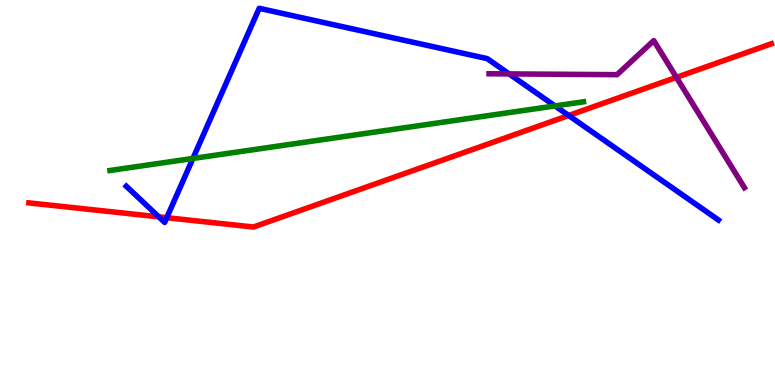[{'lines': ['blue', 'red'], 'intersections': [{'x': 2.05, 'y': 4.37}, {'x': 2.15, 'y': 4.35}, {'x': 7.34, 'y': 7.0}]}, {'lines': ['green', 'red'], 'intersections': []}, {'lines': ['purple', 'red'], 'intersections': [{'x': 8.73, 'y': 7.99}]}, {'lines': ['blue', 'green'], 'intersections': [{'x': 2.49, 'y': 5.88}, {'x': 7.16, 'y': 7.25}]}, {'lines': ['blue', 'purple'], 'intersections': [{'x': 6.57, 'y': 8.08}]}, {'lines': ['green', 'purple'], 'intersections': []}]